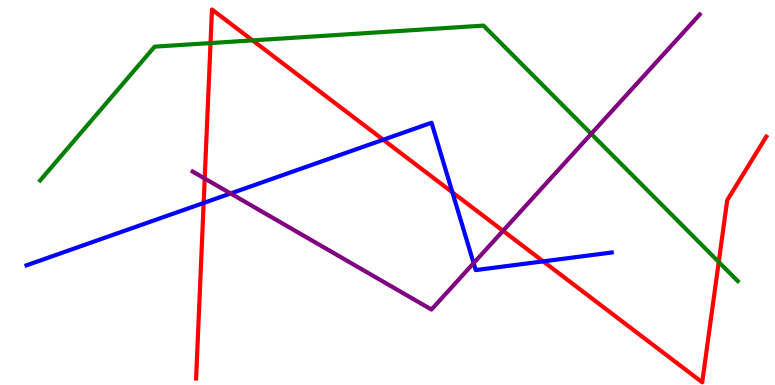[{'lines': ['blue', 'red'], 'intersections': [{'x': 2.63, 'y': 4.73}, {'x': 4.95, 'y': 6.37}, {'x': 5.84, 'y': 5.0}, {'x': 7.01, 'y': 3.21}]}, {'lines': ['green', 'red'], 'intersections': [{'x': 2.72, 'y': 8.88}, {'x': 3.26, 'y': 8.95}, {'x': 9.27, 'y': 3.2}]}, {'lines': ['purple', 'red'], 'intersections': [{'x': 2.64, 'y': 5.36}, {'x': 6.49, 'y': 4.0}]}, {'lines': ['blue', 'green'], 'intersections': []}, {'lines': ['blue', 'purple'], 'intersections': [{'x': 2.98, 'y': 4.97}, {'x': 6.11, 'y': 3.17}]}, {'lines': ['green', 'purple'], 'intersections': [{'x': 7.63, 'y': 6.52}]}]